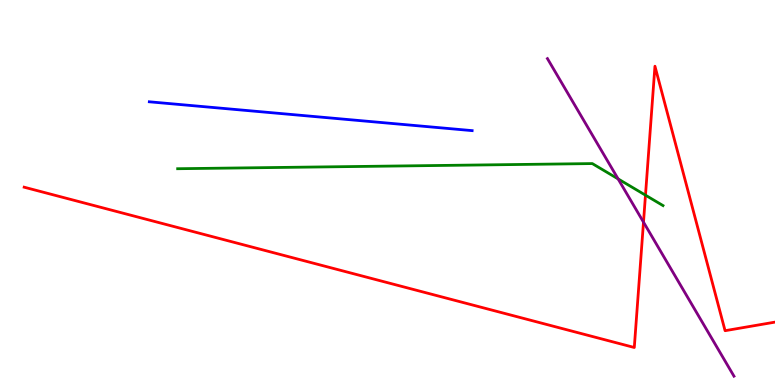[{'lines': ['blue', 'red'], 'intersections': []}, {'lines': ['green', 'red'], 'intersections': [{'x': 8.33, 'y': 4.93}]}, {'lines': ['purple', 'red'], 'intersections': [{'x': 8.3, 'y': 4.23}]}, {'lines': ['blue', 'green'], 'intersections': []}, {'lines': ['blue', 'purple'], 'intersections': []}, {'lines': ['green', 'purple'], 'intersections': [{'x': 7.98, 'y': 5.35}]}]